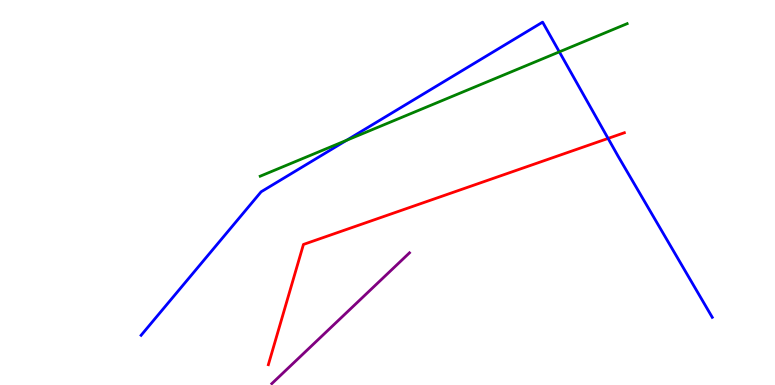[{'lines': ['blue', 'red'], 'intersections': [{'x': 7.85, 'y': 6.4}]}, {'lines': ['green', 'red'], 'intersections': []}, {'lines': ['purple', 'red'], 'intersections': []}, {'lines': ['blue', 'green'], 'intersections': [{'x': 4.47, 'y': 6.36}, {'x': 7.22, 'y': 8.65}]}, {'lines': ['blue', 'purple'], 'intersections': []}, {'lines': ['green', 'purple'], 'intersections': []}]